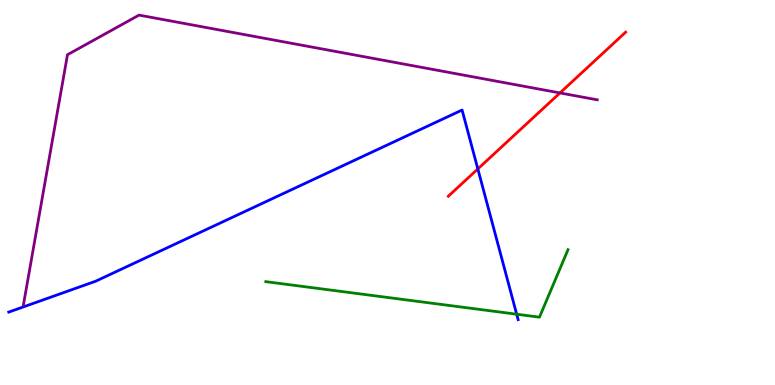[{'lines': ['blue', 'red'], 'intersections': [{'x': 6.17, 'y': 5.61}]}, {'lines': ['green', 'red'], 'intersections': []}, {'lines': ['purple', 'red'], 'intersections': [{'x': 7.23, 'y': 7.59}]}, {'lines': ['blue', 'green'], 'intersections': [{'x': 6.67, 'y': 1.84}]}, {'lines': ['blue', 'purple'], 'intersections': []}, {'lines': ['green', 'purple'], 'intersections': []}]